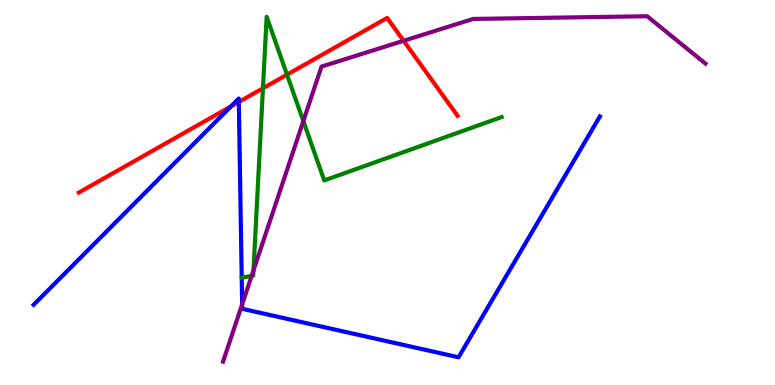[{'lines': ['blue', 'red'], 'intersections': [{'x': 2.98, 'y': 7.24}, {'x': 3.08, 'y': 7.35}]}, {'lines': ['green', 'red'], 'intersections': [{'x': 3.39, 'y': 7.71}, {'x': 3.7, 'y': 8.06}]}, {'lines': ['purple', 'red'], 'intersections': [{'x': 5.21, 'y': 8.94}]}, {'lines': ['blue', 'green'], 'intersections': []}, {'lines': ['blue', 'purple'], 'intersections': [{'x': 3.12, 'y': 2.09}]}, {'lines': ['green', 'purple'], 'intersections': [{'x': 3.25, 'y': 2.83}, {'x': 3.27, 'y': 2.97}, {'x': 3.91, 'y': 6.86}]}]